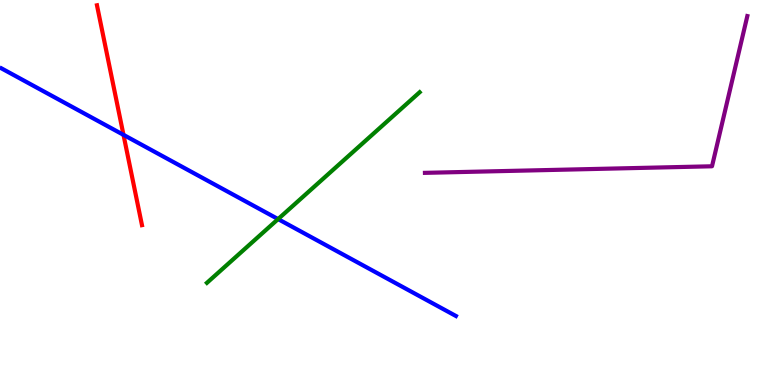[{'lines': ['blue', 'red'], 'intersections': [{'x': 1.59, 'y': 6.5}]}, {'lines': ['green', 'red'], 'intersections': []}, {'lines': ['purple', 'red'], 'intersections': []}, {'lines': ['blue', 'green'], 'intersections': [{'x': 3.59, 'y': 4.31}]}, {'lines': ['blue', 'purple'], 'intersections': []}, {'lines': ['green', 'purple'], 'intersections': []}]